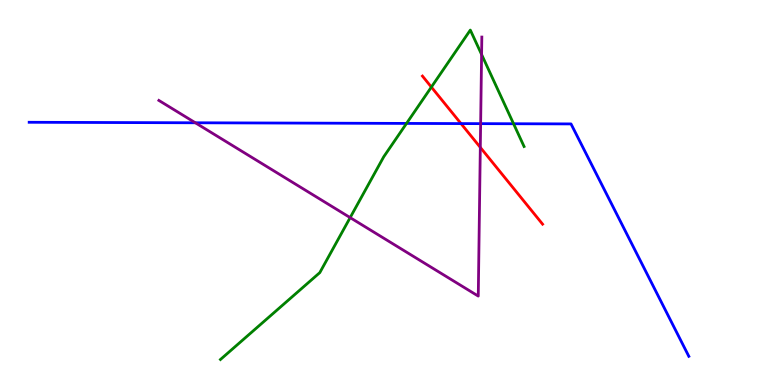[{'lines': ['blue', 'red'], 'intersections': [{'x': 5.95, 'y': 6.79}]}, {'lines': ['green', 'red'], 'intersections': [{'x': 5.57, 'y': 7.74}]}, {'lines': ['purple', 'red'], 'intersections': [{'x': 6.2, 'y': 6.17}]}, {'lines': ['blue', 'green'], 'intersections': [{'x': 5.25, 'y': 6.79}, {'x': 6.63, 'y': 6.79}]}, {'lines': ['blue', 'purple'], 'intersections': [{'x': 2.52, 'y': 6.81}, {'x': 6.2, 'y': 6.79}]}, {'lines': ['green', 'purple'], 'intersections': [{'x': 4.52, 'y': 4.35}, {'x': 6.21, 'y': 8.58}]}]